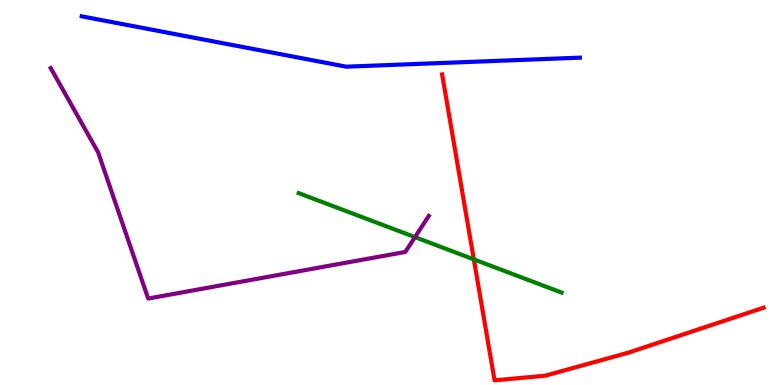[{'lines': ['blue', 'red'], 'intersections': []}, {'lines': ['green', 'red'], 'intersections': [{'x': 6.11, 'y': 3.26}]}, {'lines': ['purple', 'red'], 'intersections': []}, {'lines': ['blue', 'green'], 'intersections': []}, {'lines': ['blue', 'purple'], 'intersections': []}, {'lines': ['green', 'purple'], 'intersections': [{'x': 5.35, 'y': 3.84}]}]